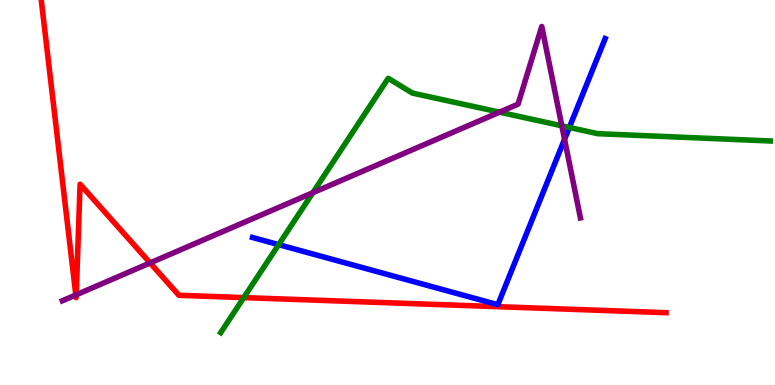[{'lines': ['blue', 'red'], 'intersections': []}, {'lines': ['green', 'red'], 'intersections': [{'x': 3.15, 'y': 2.27}]}, {'lines': ['purple', 'red'], 'intersections': [{'x': 0.978, 'y': 2.34}, {'x': 0.984, 'y': 2.34}, {'x': 1.94, 'y': 3.17}]}, {'lines': ['blue', 'green'], 'intersections': [{'x': 3.6, 'y': 3.65}, {'x': 7.35, 'y': 6.69}]}, {'lines': ['blue', 'purple'], 'intersections': [{'x': 7.28, 'y': 6.38}]}, {'lines': ['green', 'purple'], 'intersections': [{'x': 4.04, 'y': 4.99}, {'x': 6.45, 'y': 7.09}, {'x': 7.25, 'y': 6.73}]}]